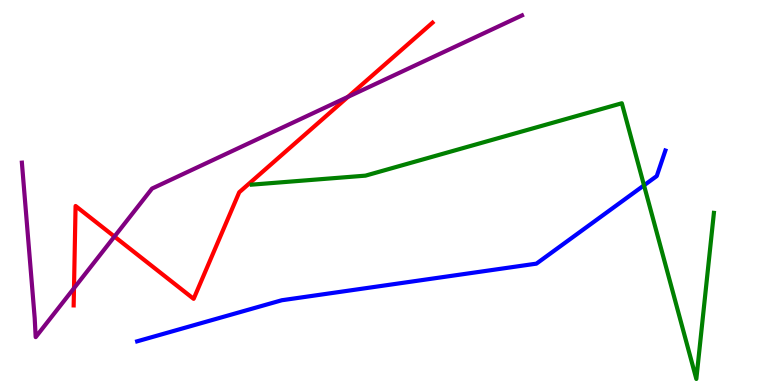[{'lines': ['blue', 'red'], 'intersections': []}, {'lines': ['green', 'red'], 'intersections': []}, {'lines': ['purple', 'red'], 'intersections': [{'x': 0.955, 'y': 2.51}, {'x': 1.48, 'y': 3.86}, {'x': 4.49, 'y': 7.48}]}, {'lines': ['blue', 'green'], 'intersections': [{'x': 8.31, 'y': 5.19}]}, {'lines': ['blue', 'purple'], 'intersections': []}, {'lines': ['green', 'purple'], 'intersections': []}]